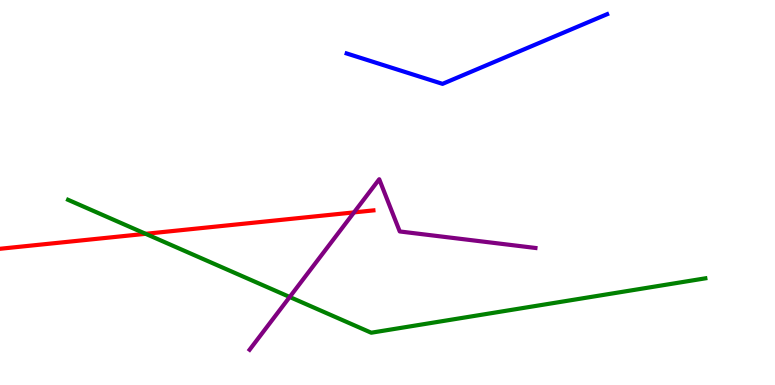[{'lines': ['blue', 'red'], 'intersections': []}, {'lines': ['green', 'red'], 'intersections': [{'x': 1.88, 'y': 3.93}]}, {'lines': ['purple', 'red'], 'intersections': [{'x': 4.57, 'y': 4.48}]}, {'lines': ['blue', 'green'], 'intersections': []}, {'lines': ['blue', 'purple'], 'intersections': []}, {'lines': ['green', 'purple'], 'intersections': [{'x': 3.74, 'y': 2.29}]}]